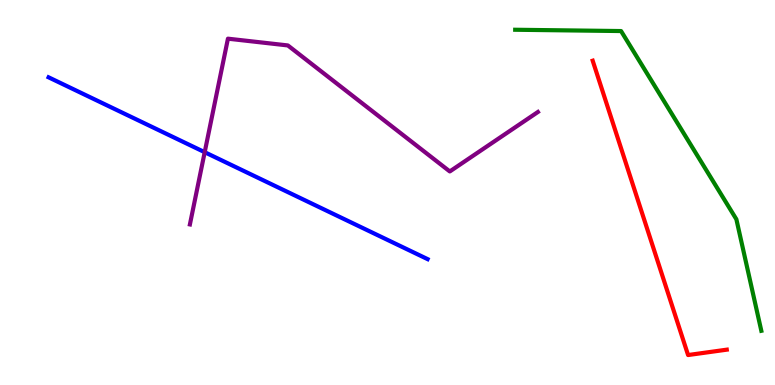[{'lines': ['blue', 'red'], 'intersections': []}, {'lines': ['green', 'red'], 'intersections': []}, {'lines': ['purple', 'red'], 'intersections': []}, {'lines': ['blue', 'green'], 'intersections': []}, {'lines': ['blue', 'purple'], 'intersections': [{'x': 2.64, 'y': 6.05}]}, {'lines': ['green', 'purple'], 'intersections': []}]